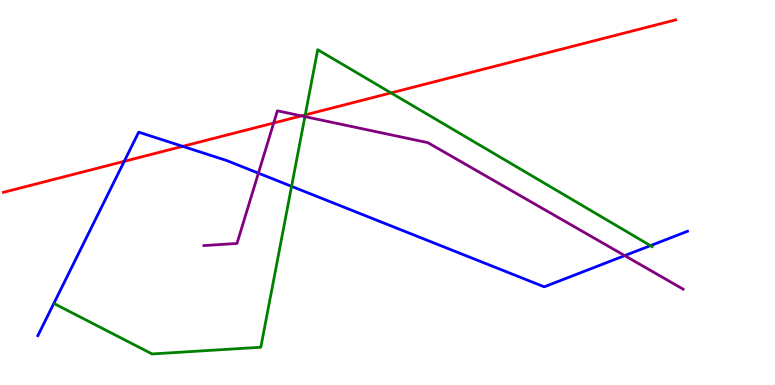[{'lines': ['blue', 'red'], 'intersections': [{'x': 1.6, 'y': 5.81}, {'x': 2.36, 'y': 6.2}]}, {'lines': ['green', 'red'], 'intersections': [{'x': 3.94, 'y': 7.02}, {'x': 5.05, 'y': 7.59}]}, {'lines': ['purple', 'red'], 'intersections': [{'x': 3.53, 'y': 6.81}, {'x': 3.89, 'y': 6.99}]}, {'lines': ['blue', 'green'], 'intersections': [{'x': 3.76, 'y': 5.16}, {'x': 8.39, 'y': 3.62}]}, {'lines': ['blue', 'purple'], 'intersections': [{'x': 3.33, 'y': 5.5}, {'x': 8.06, 'y': 3.36}]}, {'lines': ['green', 'purple'], 'intersections': [{'x': 3.93, 'y': 6.97}]}]